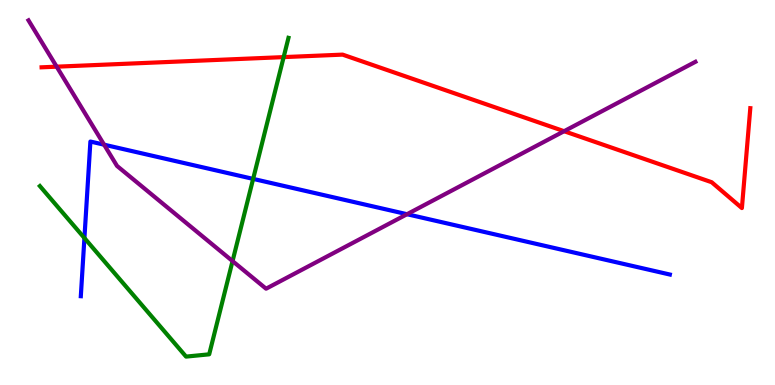[{'lines': ['blue', 'red'], 'intersections': []}, {'lines': ['green', 'red'], 'intersections': [{'x': 3.66, 'y': 8.52}]}, {'lines': ['purple', 'red'], 'intersections': [{'x': 0.731, 'y': 8.27}, {'x': 7.28, 'y': 6.59}]}, {'lines': ['blue', 'green'], 'intersections': [{'x': 1.09, 'y': 3.82}, {'x': 3.27, 'y': 5.35}]}, {'lines': ['blue', 'purple'], 'intersections': [{'x': 1.34, 'y': 6.24}, {'x': 5.25, 'y': 4.44}]}, {'lines': ['green', 'purple'], 'intersections': [{'x': 3.0, 'y': 3.22}]}]